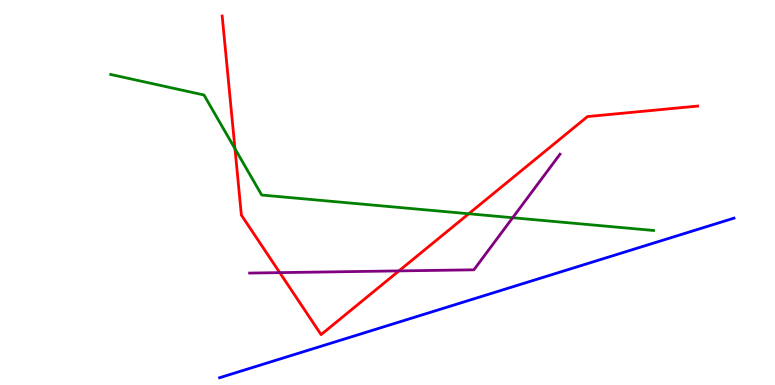[{'lines': ['blue', 'red'], 'intersections': []}, {'lines': ['green', 'red'], 'intersections': [{'x': 3.03, 'y': 6.14}, {'x': 6.05, 'y': 4.45}]}, {'lines': ['purple', 'red'], 'intersections': [{'x': 3.61, 'y': 2.92}, {'x': 5.15, 'y': 2.96}]}, {'lines': ['blue', 'green'], 'intersections': []}, {'lines': ['blue', 'purple'], 'intersections': []}, {'lines': ['green', 'purple'], 'intersections': [{'x': 6.62, 'y': 4.34}]}]